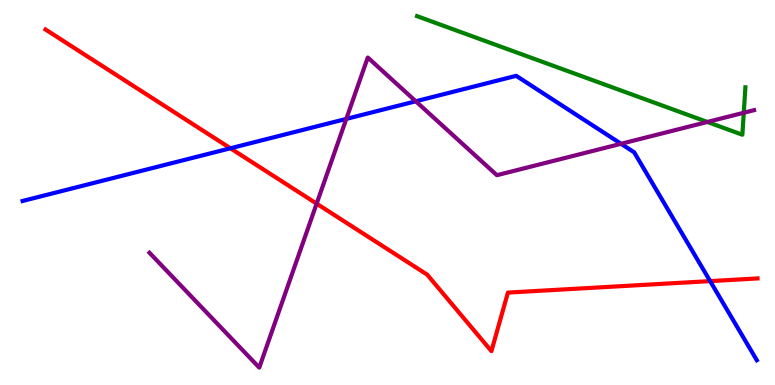[{'lines': ['blue', 'red'], 'intersections': [{'x': 2.97, 'y': 6.15}, {'x': 9.16, 'y': 2.7}]}, {'lines': ['green', 'red'], 'intersections': []}, {'lines': ['purple', 'red'], 'intersections': [{'x': 4.09, 'y': 4.71}]}, {'lines': ['blue', 'green'], 'intersections': []}, {'lines': ['blue', 'purple'], 'intersections': [{'x': 4.47, 'y': 6.91}, {'x': 5.36, 'y': 7.37}, {'x': 8.01, 'y': 6.27}]}, {'lines': ['green', 'purple'], 'intersections': [{'x': 9.13, 'y': 6.83}, {'x': 9.6, 'y': 7.07}]}]